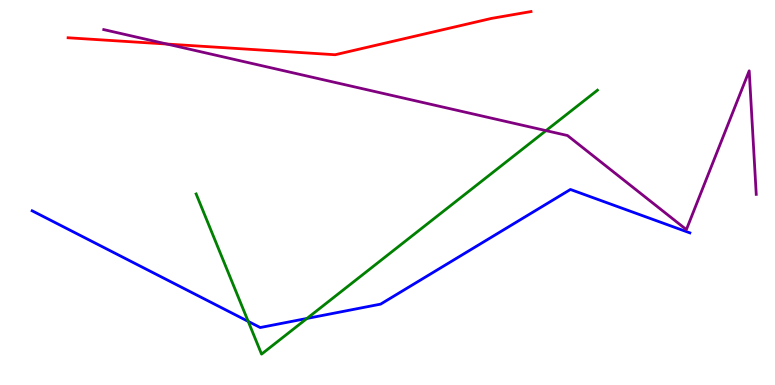[{'lines': ['blue', 'red'], 'intersections': []}, {'lines': ['green', 'red'], 'intersections': []}, {'lines': ['purple', 'red'], 'intersections': [{'x': 2.15, 'y': 8.86}]}, {'lines': ['blue', 'green'], 'intersections': [{'x': 3.2, 'y': 1.65}, {'x': 3.96, 'y': 1.73}]}, {'lines': ['blue', 'purple'], 'intersections': []}, {'lines': ['green', 'purple'], 'intersections': [{'x': 7.05, 'y': 6.61}]}]